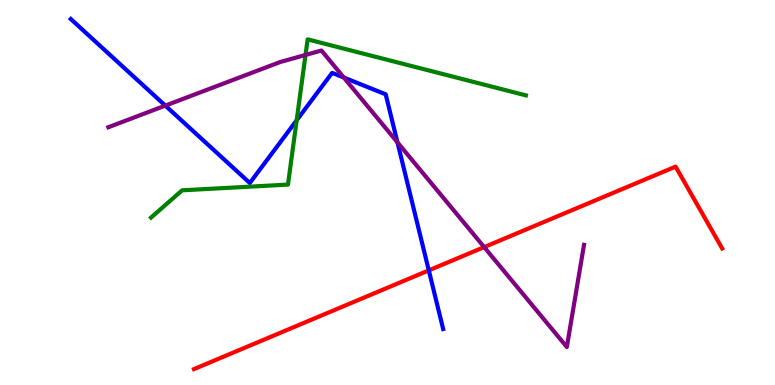[{'lines': ['blue', 'red'], 'intersections': [{'x': 5.53, 'y': 2.98}]}, {'lines': ['green', 'red'], 'intersections': []}, {'lines': ['purple', 'red'], 'intersections': [{'x': 6.25, 'y': 3.58}]}, {'lines': ['blue', 'green'], 'intersections': [{'x': 3.83, 'y': 6.88}]}, {'lines': ['blue', 'purple'], 'intersections': [{'x': 2.13, 'y': 7.26}, {'x': 4.44, 'y': 7.99}, {'x': 5.13, 'y': 6.3}]}, {'lines': ['green', 'purple'], 'intersections': [{'x': 3.94, 'y': 8.57}]}]